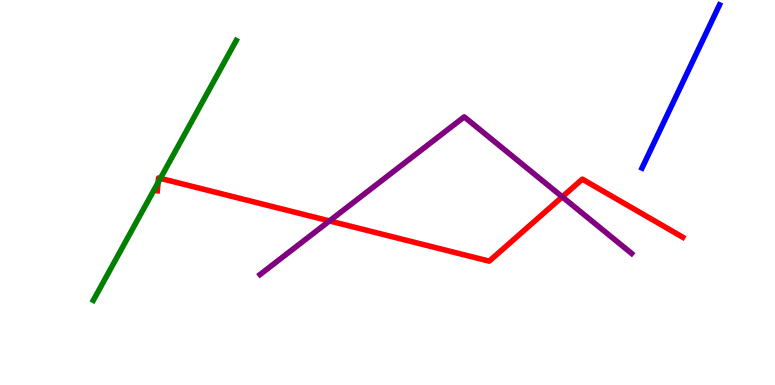[{'lines': ['blue', 'red'], 'intersections': []}, {'lines': ['green', 'red'], 'intersections': [{'x': 2.04, 'y': 5.26}, {'x': 2.07, 'y': 5.37}]}, {'lines': ['purple', 'red'], 'intersections': [{'x': 4.25, 'y': 4.26}, {'x': 7.25, 'y': 4.89}]}, {'lines': ['blue', 'green'], 'intersections': []}, {'lines': ['blue', 'purple'], 'intersections': []}, {'lines': ['green', 'purple'], 'intersections': []}]